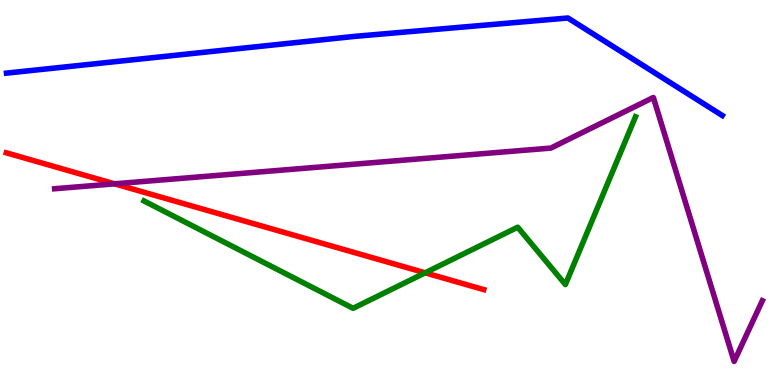[{'lines': ['blue', 'red'], 'intersections': []}, {'lines': ['green', 'red'], 'intersections': [{'x': 5.49, 'y': 2.91}]}, {'lines': ['purple', 'red'], 'intersections': [{'x': 1.48, 'y': 5.23}]}, {'lines': ['blue', 'green'], 'intersections': []}, {'lines': ['blue', 'purple'], 'intersections': []}, {'lines': ['green', 'purple'], 'intersections': []}]